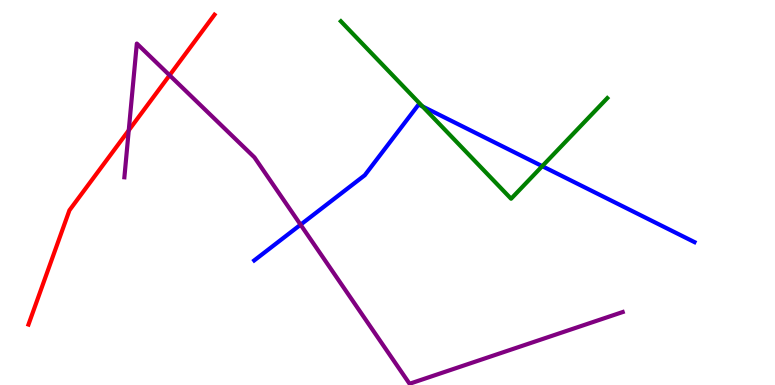[{'lines': ['blue', 'red'], 'intersections': []}, {'lines': ['green', 'red'], 'intersections': []}, {'lines': ['purple', 'red'], 'intersections': [{'x': 1.66, 'y': 6.61}, {'x': 2.19, 'y': 8.04}]}, {'lines': ['blue', 'green'], 'intersections': [{'x': 5.45, 'y': 7.23}, {'x': 7.0, 'y': 5.68}]}, {'lines': ['blue', 'purple'], 'intersections': [{'x': 3.88, 'y': 4.16}]}, {'lines': ['green', 'purple'], 'intersections': []}]